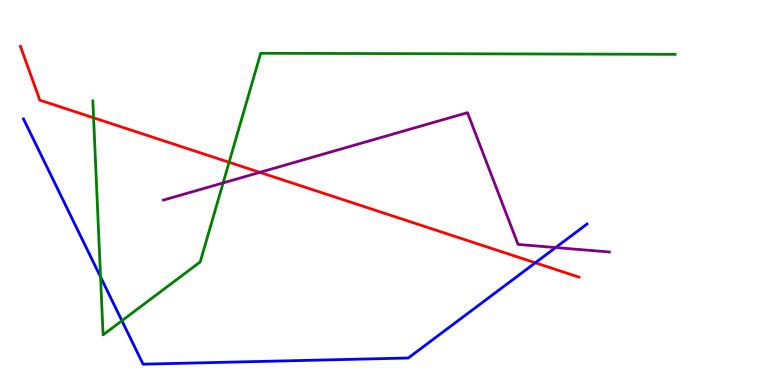[{'lines': ['blue', 'red'], 'intersections': [{'x': 6.91, 'y': 3.17}]}, {'lines': ['green', 'red'], 'intersections': [{'x': 1.21, 'y': 6.94}, {'x': 2.96, 'y': 5.79}]}, {'lines': ['purple', 'red'], 'intersections': [{'x': 3.35, 'y': 5.52}]}, {'lines': ['blue', 'green'], 'intersections': [{'x': 1.3, 'y': 2.81}, {'x': 1.57, 'y': 1.67}]}, {'lines': ['blue', 'purple'], 'intersections': [{'x': 7.17, 'y': 3.57}]}, {'lines': ['green', 'purple'], 'intersections': [{'x': 2.88, 'y': 5.25}]}]